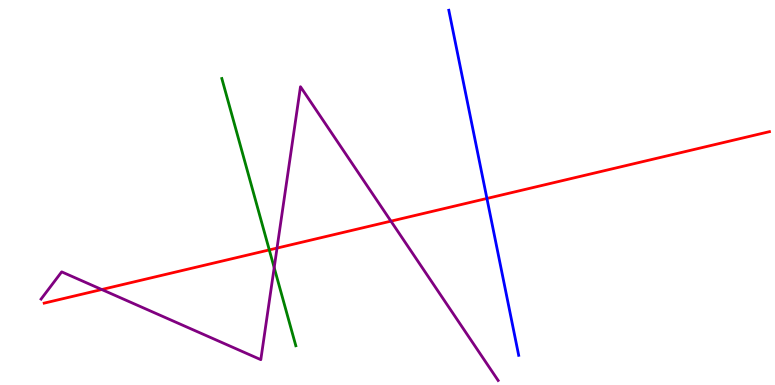[{'lines': ['blue', 'red'], 'intersections': [{'x': 6.28, 'y': 4.85}]}, {'lines': ['green', 'red'], 'intersections': [{'x': 3.47, 'y': 3.51}]}, {'lines': ['purple', 'red'], 'intersections': [{'x': 1.31, 'y': 2.48}, {'x': 3.57, 'y': 3.56}, {'x': 5.04, 'y': 4.26}]}, {'lines': ['blue', 'green'], 'intersections': []}, {'lines': ['blue', 'purple'], 'intersections': []}, {'lines': ['green', 'purple'], 'intersections': [{'x': 3.54, 'y': 3.05}]}]